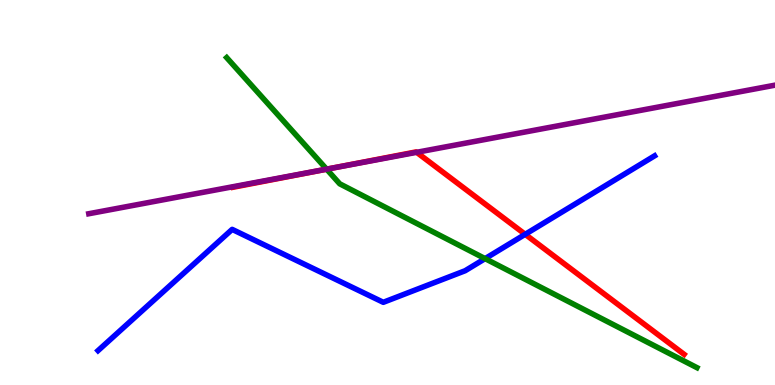[{'lines': ['blue', 'red'], 'intersections': [{'x': 6.78, 'y': 3.91}]}, {'lines': ['green', 'red'], 'intersections': [{'x': 4.21, 'y': 5.61}]}, {'lines': ['purple', 'red'], 'intersections': [{'x': 4.25, 'y': 5.62}, {'x': 5.38, 'y': 6.04}]}, {'lines': ['blue', 'green'], 'intersections': [{'x': 6.26, 'y': 3.28}]}, {'lines': ['blue', 'purple'], 'intersections': []}, {'lines': ['green', 'purple'], 'intersections': [{'x': 4.21, 'y': 5.61}]}]